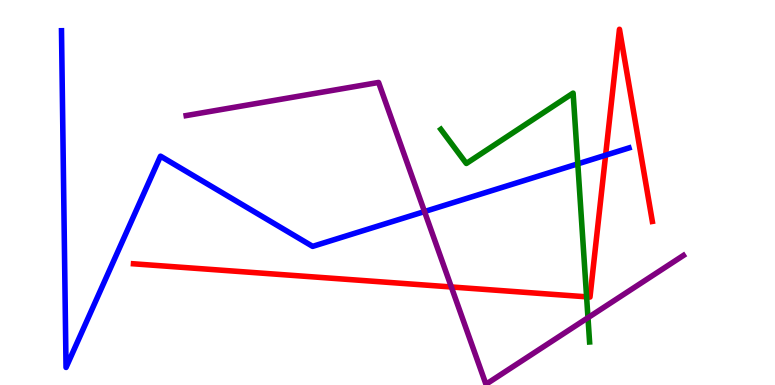[{'lines': ['blue', 'red'], 'intersections': [{'x': 7.81, 'y': 5.97}]}, {'lines': ['green', 'red'], 'intersections': [{'x': 7.57, 'y': 2.29}]}, {'lines': ['purple', 'red'], 'intersections': [{'x': 5.82, 'y': 2.55}]}, {'lines': ['blue', 'green'], 'intersections': [{'x': 7.46, 'y': 5.74}]}, {'lines': ['blue', 'purple'], 'intersections': [{'x': 5.48, 'y': 4.5}]}, {'lines': ['green', 'purple'], 'intersections': [{'x': 7.59, 'y': 1.75}]}]